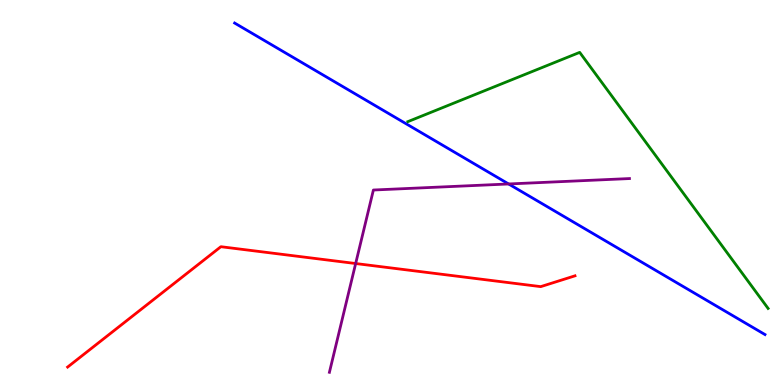[{'lines': ['blue', 'red'], 'intersections': []}, {'lines': ['green', 'red'], 'intersections': []}, {'lines': ['purple', 'red'], 'intersections': [{'x': 4.59, 'y': 3.16}]}, {'lines': ['blue', 'green'], 'intersections': []}, {'lines': ['blue', 'purple'], 'intersections': [{'x': 6.56, 'y': 5.22}]}, {'lines': ['green', 'purple'], 'intersections': []}]